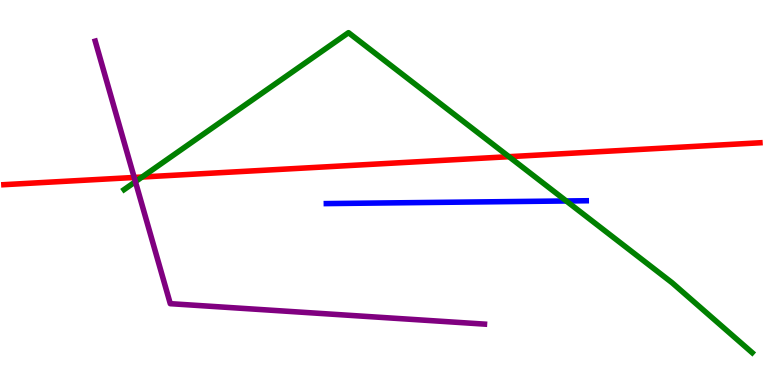[{'lines': ['blue', 'red'], 'intersections': []}, {'lines': ['green', 'red'], 'intersections': [{'x': 1.83, 'y': 5.4}, {'x': 6.57, 'y': 5.93}]}, {'lines': ['purple', 'red'], 'intersections': [{'x': 1.73, 'y': 5.39}]}, {'lines': ['blue', 'green'], 'intersections': [{'x': 7.31, 'y': 4.78}]}, {'lines': ['blue', 'purple'], 'intersections': []}, {'lines': ['green', 'purple'], 'intersections': [{'x': 1.75, 'y': 5.28}]}]